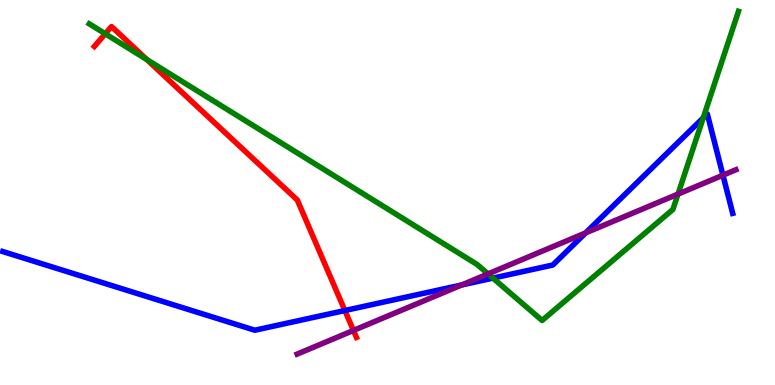[{'lines': ['blue', 'red'], 'intersections': [{'x': 4.45, 'y': 1.93}]}, {'lines': ['green', 'red'], 'intersections': [{'x': 1.36, 'y': 9.12}, {'x': 1.9, 'y': 8.45}]}, {'lines': ['purple', 'red'], 'intersections': [{'x': 4.56, 'y': 1.42}]}, {'lines': ['blue', 'green'], 'intersections': [{'x': 6.36, 'y': 2.78}, {'x': 9.07, 'y': 6.94}]}, {'lines': ['blue', 'purple'], 'intersections': [{'x': 5.96, 'y': 2.6}, {'x': 7.56, 'y': 3.95}, {'x': 9.33, 'y': 5.45}]}, {'lines': ['green', 'purple'], 'intersections': [{'x': 6.3, 'y': 2.89}, {'x': 8.75, 'y': 4.96}]}]